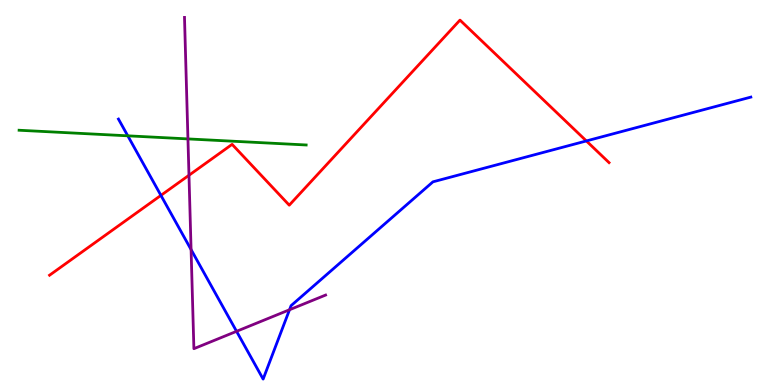[{'lines': ['blue', 'red'], 'intersections': [{'x': 2.08, 'y': 4.93}, {'x': 7.57, 'y': 6.34}]}, {'lines': ['green', 'red'], 'intersections': []}, {'lines': ['purple', 'red'], 'intersections': [{'x': 2.44, 'y': 5.45}]}, {'lines': ['blue', 'green'], 'intersections': [{'x': 1.65, 'y': 6.47}]}, {'lines': ['blue', 'purple'], 'intersections': [{'x': 2.47, 'y': 3.52}, {'x': 3.05, 'y': 1.39}, {'x': 3.74, 'y': 1.95}]}, {'lines': ['green', 'purple'], 'intersections': [{'x': 2.43, 'y': 6.39}]}]